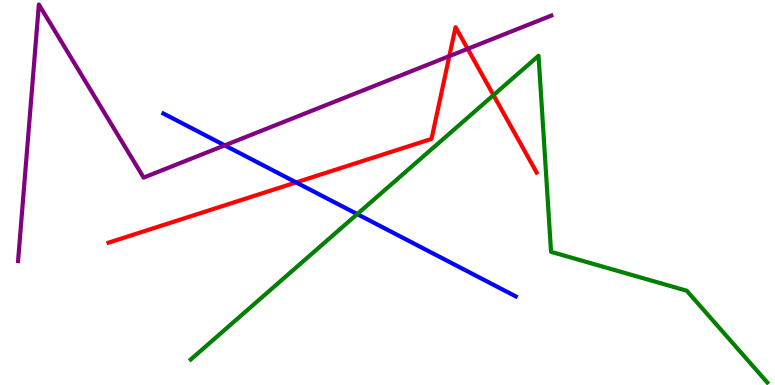[{'lines': ['blue', 'red'], 'intersections': [{'x': 3.82, 'y': 5.26}]}, {'lines': ['green', 'red'], 'intersections': [{'x': 6.37, 'y': 7.53}]}, {'lines': ['purple', 'red'], 'intersections': [{'x': 5.8, 'y': 8.54}, {'x': 6.03, 'y': 8.73}]}, {'lines': ['blue', 'green'], 'intersections': [{'x': 4.61, 'y': 4.44}]}, {'lines': ['blue', 'purple'], 'intersections': [{'x': 2.9, 'y': 6.22}]}, {'lines': ['green', 'purple'], 'intersections': []}]